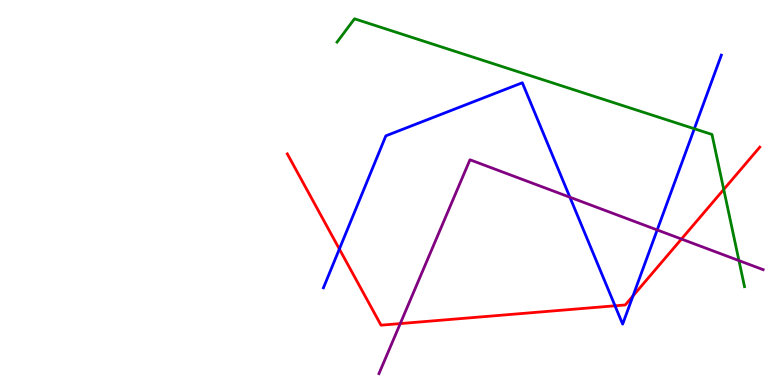[{'lines': ['blue', 'red'], 'intersections': [{'x': 4.38, 'y': 3.53}, {'x': 7.94, 'y': 2.06}, {'x': 8.17, 'y': 2.32}]}, {'lines': ['green', 'red'], 'intersections': [{'x': 9.34, 'y': 5.08}]}, {'lines': ['purple', 'red'], 'intersections': [{'x': 5.16, 'y': 1.6}, {'x': 8.79, 'y': 3.79}]}, {'lines': ['blue', 'green'], 'intersections': [{'x': 8.96, 'y': 6.66}]}, {'lines': ['blue', 'purple'], 'intersections': [{'x': 7.35, 'y': 4.88}, {'x': 8.48, 'y': 4.03}]}, {'lines': ['green', 'purple'], 'intersections': [{'x': 9.53, 'y': 3.23}]}]